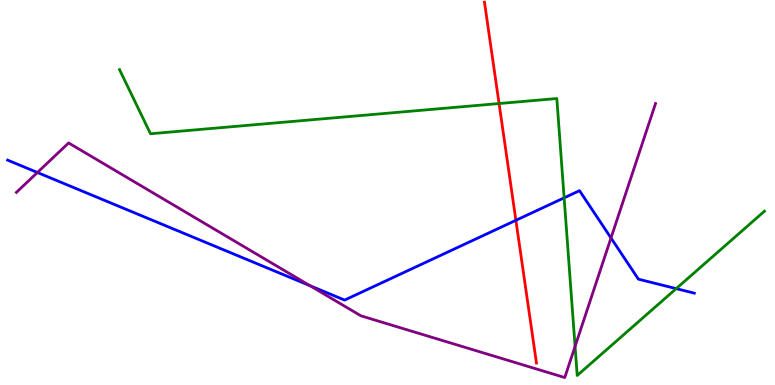[{'lines': ['blue', 'red'], 'intersections': [{'x': 6.66, 'y': 4.28}]}, {'lines': ['green', 'red'], 'intersections': [{'x': 6.44, 'y': 7.31}]}, {'lines': ['purple', 'red'], 'intersections': []}, {'lines': ['blue', 'green'], 'intersections': [{'x': 7.28, 'y': 4.86}, {'x': 8.73, 'y': 2.5}]}, {'lines': ['blue', 'purple'], 'intersections': [{'x': 0.483, 'y': 5.52}, {'x': 4.0, 'y': 2.58}, {'x': 7.88, 'y': 3.82}]}, {'lines': ['green', 'purple'], 'intersections': [{'x': 7.42, 'y': 1.0}]}]